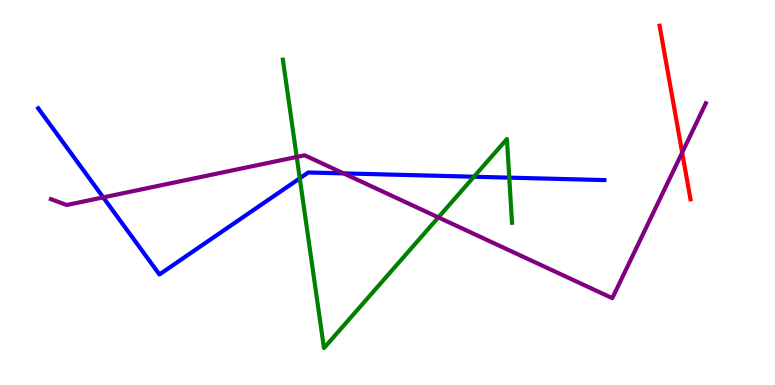[{'lines': ['blue', 'red'], 'intersections': []}, {'lines': ['green', 'red'], 'intersections': []}, {'lines': ['purple', 'red'], 'intersections': [{'x': 8.8, 'y': 6.04}]}, {'lines': ['blue', 'green'], 'intersections': [{'x': 3.87, 'y': 5.37}, {'x': 6.12, 'y': 5.41}, {'x': 6.57, 'y': 5.39}]}, {'lines': ['blue', 'purple'], 'intersections': [{'x': 1.33, 'y': 4.87}, {'x': 4.43, 'y': 5.5}]}, {'lines': ['green', 'purple'], 'intersections': [{'x': 3.83, 'y': 5.92}, {'x': 5.66, 'y': 4.35}]}]